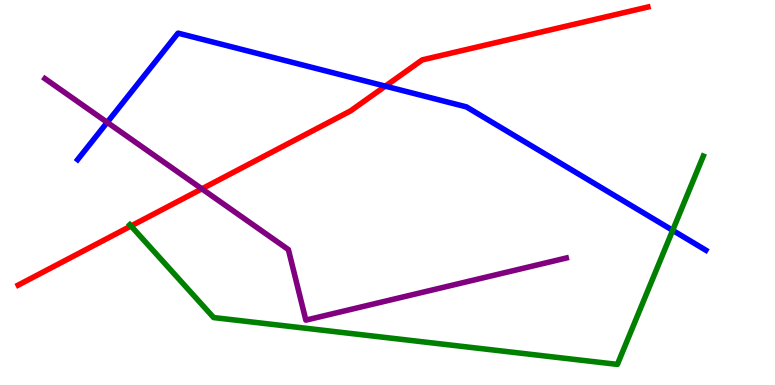[{'lines': ['blue', 'red'], 'intersections': [{'x': 4.97, 'y': 7.76}]}, {'lines': ['green', 'red'], 'intersections': [{'x': 1.69, 'y': 4.13}]}, {'lines': ['purple', 'red'], 'intersections': [{'x': 2.6, 'y': 5.1}]}, {'lines': ['blue', 'green'], 'intersections': [{'x': 8.68, 'y': 4.02}]}, {'lines': ['blue', 'purple'], 'intersections': [{'x': 1.38, 'y': 6.82}]}, {'lines': ['green', 'purple'], 'intersections': []}]